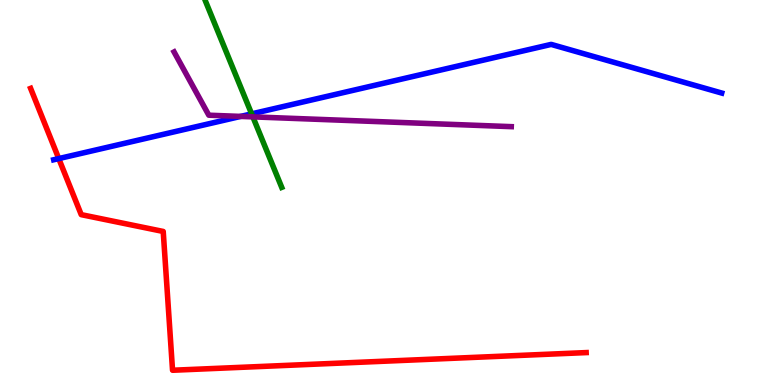[{'lines': ['blue', 'red'], 'intersections': [{'x': 0.758, 'y': 5.88}]}, {'lines': ['green', 'red'], 'intersections': []}, {'lines': ['purple', 'red'], 'intersections': []}, {'lines': ['blue', 'green'], 'intersections': [{'x': 3.25, 'y': 7.04}]}, {'lines': ['blue', 'purple'], 'intersections': [{'x': 3.11, 'y': 6.98}]}, {'lines': ['green', 'purple'], 'intersections': [{'x': 3.26, 'y': 6.96}]}]